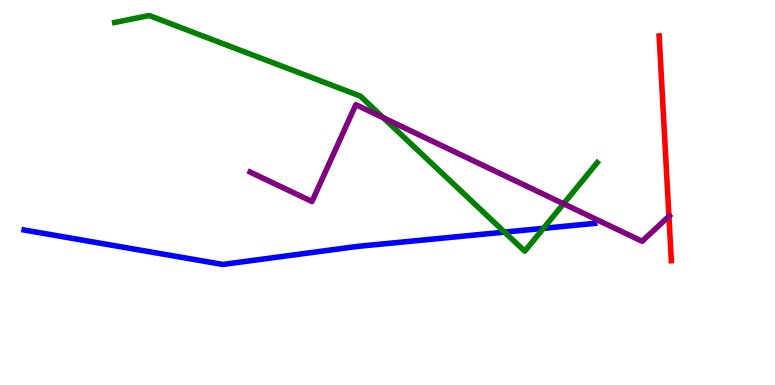[{'lines': ['blue', 'red'], 'intersections': []}, {'lines': ['green', 'red'], 'intersections': []}, {'lines': ['purple', 'red'], 'intersections': [{'x': 8.63, 'y': 4.38}]}, {'lines': ['blue', 'green'], 'intersections': [{'x': 6.51, 'y': 3.97}, {'x': 7.01, 'y': 4.07}]}, {'lines': ['blue', 'purple'], 'intersections': []}, {'lines': ['green', 'purple'], 'intersections': [{'x': 4.95, 'y': 6.94}, {'x': 7.27, 'y': 4.71}]}]